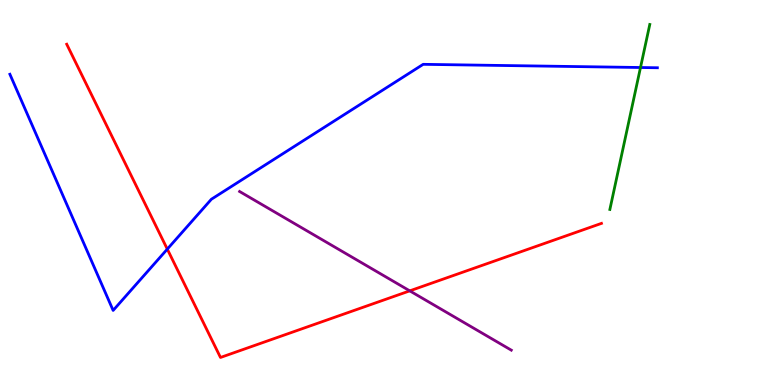[{'lines': ['blue', 'red'], 'intersections': [{'x': 2.16, 'y': 3.53}]}, {'lines': ['green', 'red'], 'intersections': []}, {'lines': ['purple', 'red'], 'intersections': [{'x': 5.29, 'y': 2.45}]}, {'lines': ['blue', 'green'], 'intersections': [{'x': 8.26, 'y': 8.25}]}, {'lines': ['blue', 'purple'], 'intersections': []}, {'lines': ['green', 'purple'], 'intersections': []}]